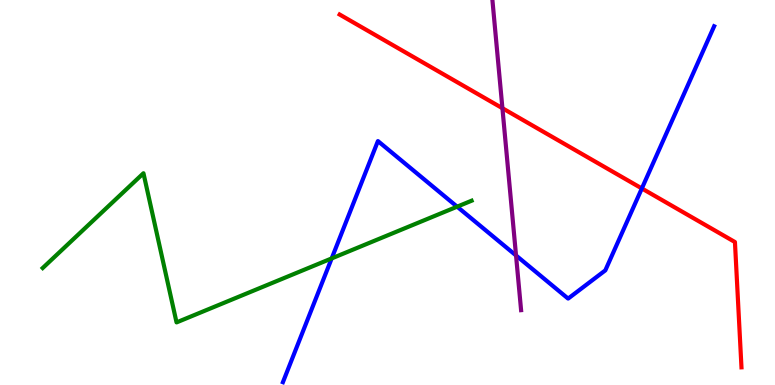[{'lines': ['blue', 'red'], 'intersections': [{'x': 8.28, 'y': 5.11}]}, {'lines': ['green', 'red'], 'intersections': []}, {'lines': ['purple', 'red'], 'intersections': [{'x': 6.48, 'y': 7.19}]}, {'lines': ['blue', 'green'], 'intersections': [{'x': 4.28, 'y': 3.29}, {'x': 5.9, 'y': 4.63}]}, {'lines': ['blue', 'purple'], 'intersections': [{'x': 6.66, 'y': 3.36}]}, {'lines': ['green', 'purple'], 'intersections': []}]